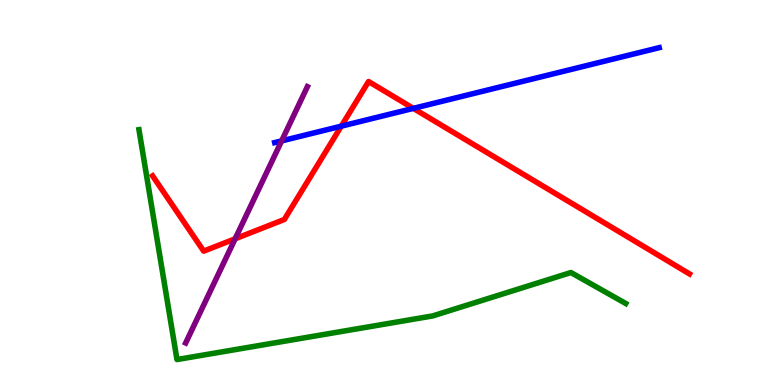[{'lines': ['blue', 'red'], 'intersections': [{'x': 4.4, 'y': 6.72}, {'x': 5.33, 'y': 7.19}]}, {'lines': ['green', 'red'], 'intersections': []}, {'lines': ['purple', 'red'], 'intersections': [{'x': 3.03, 'y': 3.8}]}, {'lines': ['blue', 'green'], 'intersections': []}, {'lines': ['blue', 'purple'], 'intersections': [{'x': 3.63, 'y': 6.34}]}, {'lines': ['green', 'purple'], 'intersections': []}]